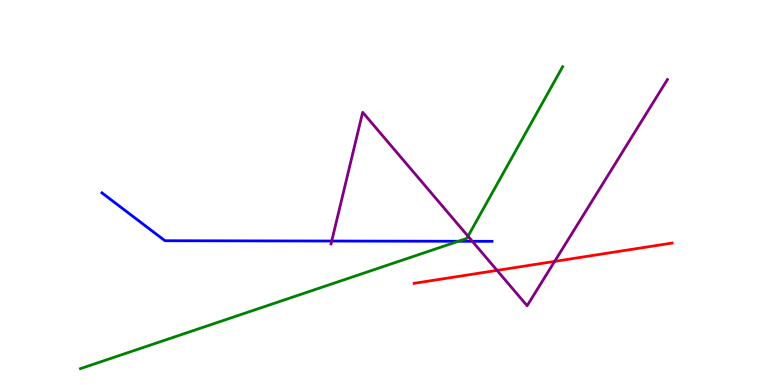[{'lines': ['blue', 'red'], 'intersections': []}, {'lines': ['green', 'red'], 'intersections': []}, {'lines': ['purple', 'red'], 'intersections': [{'x': 6.41, 'y': 2.98}, {'x': 7.16, 'y': 3.21}]}, {'lines': ['blue', 'green'], 'intersections': [{'x': 5.91, 'y': 3.73}]}, {'lines': ['blue', 'purple'], 'intersections': [{'x': 4.28, 'y': 3.74}, {'x': 6.09, 'y': 3.73}]}, {'lines': ['green', 'purple'], 'intersections': [{'x': 6.04, 'y': 3.86}]}]